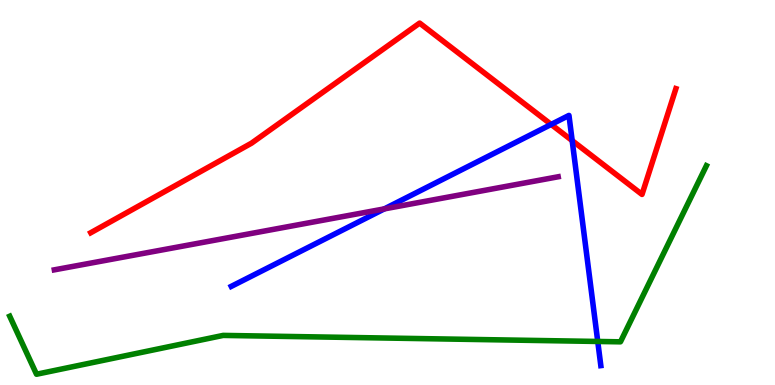[{'lines': ['blue', 'red'], 'intersections': [{'x': 7.11, 'y': 6.77}, {'x': 7.38, 'y': 6.35}]}, {'lines': ['green', 'red'], 'intersections': []}, {'lines': ['purple', 'red'], 'intersections': []}, {'lines': ['blue', 'green'], 'intersections': [{'x': 7.71, 'y': 1.13}]}, {'lines': ['blue', 'purple'], 'intersections': [{'x': 4.96, 'y': 4.57}]}, {'lines': ['green', 'purple'], 'intersections': []}]